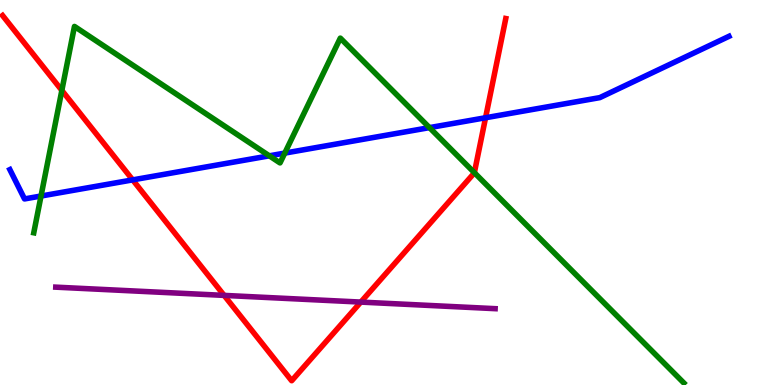[{'lines': ['blue', 'red'], 'intersections': [{'x': 1.71, 'y': 5.33}, {'x': 6.27, 'y': 6.94}]}, {'lines': ['green', 'red'], 'intersections': [{'x': 0.798, 'y': 7.65}, {'x': 6.12, 'y': 5.51}]}, {'lines': ['purple', 'red'], 'intersections': [{'x': 2.89, 'y': 2.33}, {'x': 4.66, 'y': 2.15}]}, {'lines': ['blue', 'green'], 'intersections': [{'x': 0.529, 'y': 4.91}, {'x': 3.48, 'y': 5.95}, {'x': 3.67, 'y': 6.02}, {'x': 5.54, 'y': 6.69}]}, {'lines': ['blue', 'purple'], 'intersections': []}, {'lines': ['green', 'purple'], 'intersections': []}]